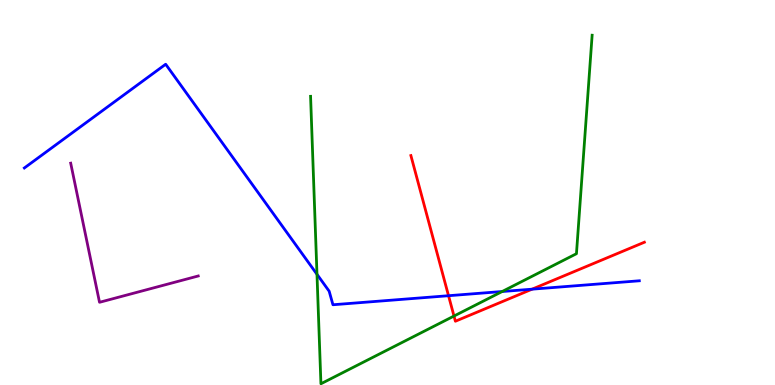[{'lines': ['blue', 'red'], 'intersections': [{'x': 5.79, 'y': 2.32}, {'x': 6.87, 'y': 2.49}]}, {'lines': ['green', 'red'], 'intersections': [{'x': 5.86, 'y': 1.79}]}, {'lines': ['purple', 'red'], 'intersections': []}, {'lines': ['blue', 'green'], 'intersections': [{'x': 4.09, 'y': 2.88}, {'x': 6.48, 'y': 2.43}]}, {'lines': ['blue', 'purple'], 'intersections': []}, {'lines': ['green', 'purple'], 'intersections': []}]